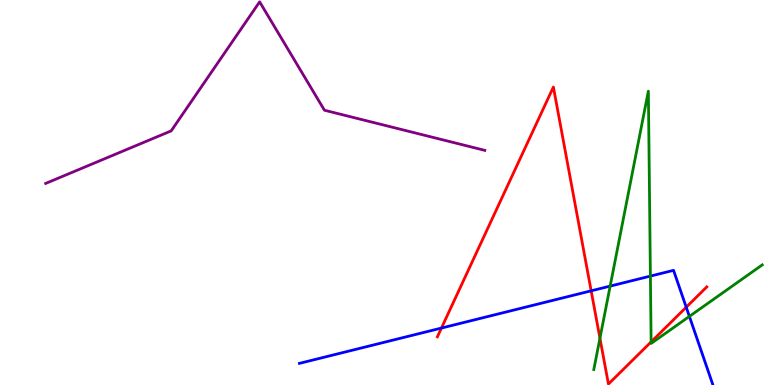[{'lines': ['blue', 'red'], 'intersections': [{'x': 5.7, 'y': 1.48}, {'x': 7.63, 'y': 2.45}, {'x': 8.85, 'y': 2.02}]}, {'lines': ['green', 'red'], 'intersections': [{'x': 7.74, 'y': 1.21}, {'x': 8.4, 'y': 1.12}]}, {'lines': ['purple', 'red'], 'intersections': []}, {'lines': ['blue', 'green'], 'intersections': [{'x': 7.87, 'y': 2.57}, {'x': 8.39, 'y': 2.83}, {'x': 8.9, 'y': 1.78}]}, {'lines': ['blue', 'purple'], 'intersections': []}, {'lines': ['green', 'purple'], 'intersections': []}]